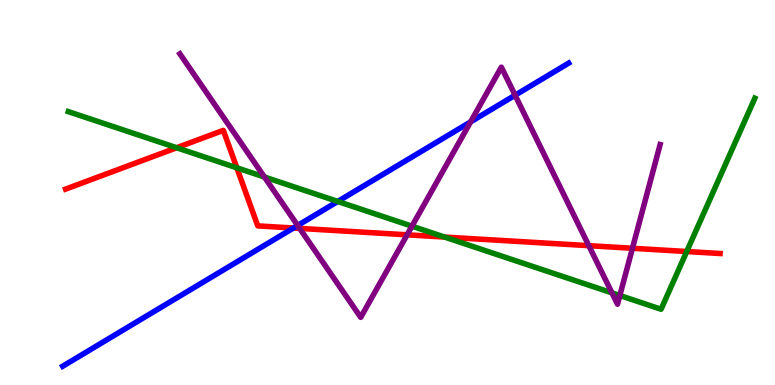[{'lines': ['blue', 'red'], 'intersections': [{'x': 3.79, 'y': 4.08}]}, {'lines': ['green', 'red'], 'intersections': [{'x': 2.28, 'y': 6.16}, {'x': 3.06, 'y': 5.64}, {'x': 5.74, 'y': 3.84}, {'x': 8.86, 'y': 3.47}]}, {'lines': ['purple', 'red'], 'intersections': [{'x': 3.87, 'y': 4.07}, {'x': 5.25, 'y': 3.9}, {'x': 7.6, 'y': 3.62}, {'x': 8.16, 'y': 3.55}]}, {'lines': ['blue', 'green'], 'intersections': [{'x': 4.36, 'y': 4.77}]}, {'lines': ['blue', 'purple'], 'intersections': [{'x': 3.84, 'y': 4.14}, {'x': 6.07, 'y': 6.83}, {'x': 6.65, 'y': 7.53}]}, {'lines': ['green', 'purple'], 'intersections': [{'x': 3.41, 'y': 5.4}, {'x': 5.32, 'y': 4.12}, {'x': 7.9, 'y': 2.39}, {'x': 8.0, 'y': 2.32}]}]